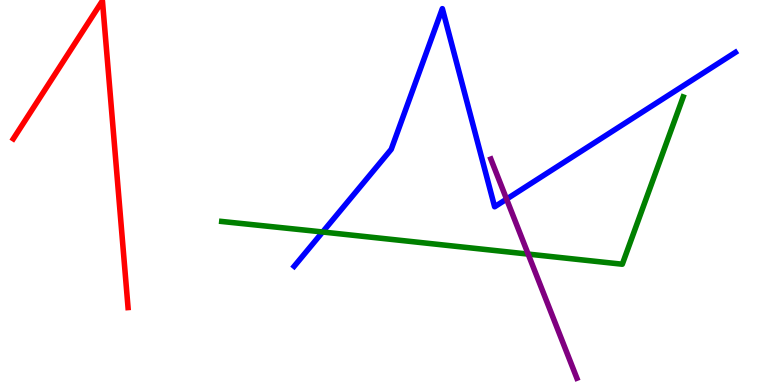[{'lines': ['blue', 'red'], 'intersections': []}, {'lines': ['green', 'red'], 'intersections': []}, {'lines': ['purple', 'red'], 'intersections': []}, {'lines': ['blue', 'green'], 'intersections': [{'x': 4.16, 'y': 3.97}]}, {'lines': ['blue', 'purple'], 'intersections': [{'x': 6.54, 'y': 4.83}]}, {'lines': ['green', 'purple'], 'intersections': [{'x': 6.81, 'y': 3.4}]}]